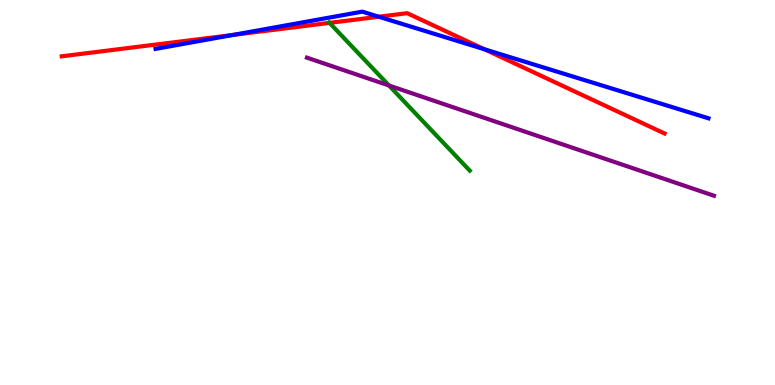[{'lines': ['blue', 'red'], 'intersections': [{'x': 3.01, 'y': 9.09}, {'x': 4.89, 'y': 9.57}, {'x': 6.25, 'y': 8.72}]}, {'lines': ['green', 'red'], 'intersections': [{'x': 4.25, 'y': 9.41}]}, {'lines': ['purple', 'red'], 'intersections': []}, {'lines': ['blue', 'green'], 'intersections': []}, {'lines': ['blue', 'purple'], 'intersections': []}, {'lines': ['green', 'purple'], 'intersections': [{'x': 5.02, 'y': 7.78}]}]